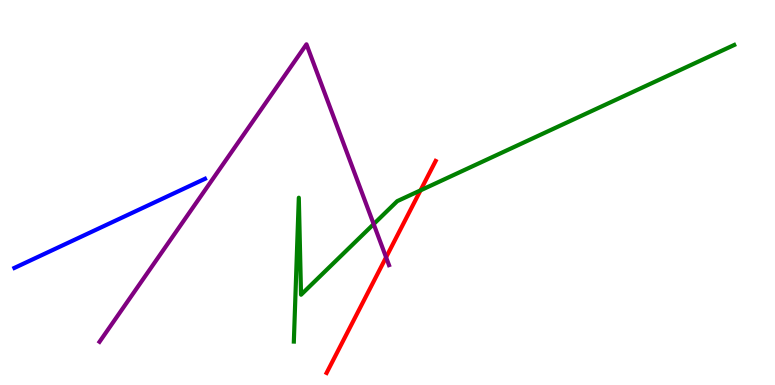[{'lines': ['blue', 'red'], 'intersections': []}, {'lines': ['green', 'red'], 'intersections': [{'x': 5.43, 'y': 5.06}]}, {'lines': ['purple', 'red'], 'intersections': [{'x': 4.98, 'y': 3.32}]}, {'lines': ['blue', 'green'], 'intersections': []}, {'lines': ['blue', 'purple'], 'intersections': []}, {'lines': ['green', 'purple'], 'intersections': [{'x': 4.82, 'y': 4.18}]}]